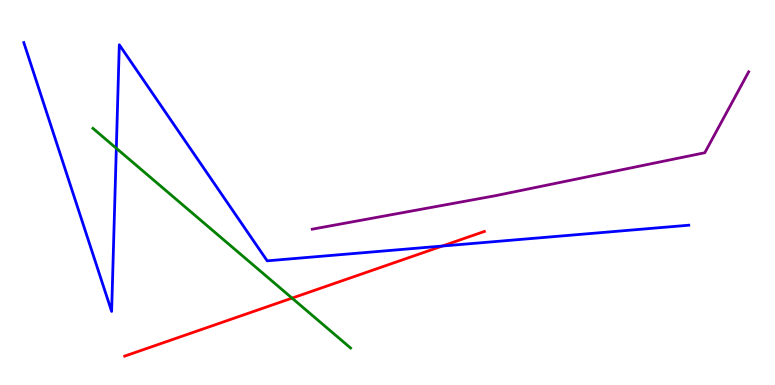[{'lines': ['blue', 'red'], 'intersections': [{'x': 5.71, 'y': 3.61}]}, {'lines': ['green', 'red'], 'intersections': [{'x': 3.77, 'y': 2.26}]}, {'lines': ['purple', 'red'], 'intersections': []}, {'lines': ['blue', 'green'], 'intersections': [{'x': 1.5, 'y': 6.15}]}, {'lines': ['blue', 'purple'], 'intersections': []}, {'lines': ['green', 'purple'], 'intersections': []}]